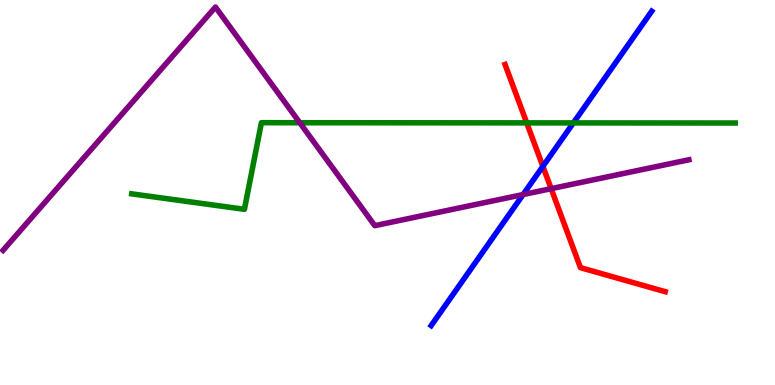[{'lines': ['blue', 'red'], 'intersections': [{'x': 7.0, 'y': 5.68}]}, {'lines': ['green', 'red'], 'intersections': [{'x': 6.8, 'y': 6.81}]}, {'lines': ['purple', 'red'], 'intersections': [{'x': 7.11, 'y': 5.1}]}, {'lines': ['blue', 'green'], 'intersections': [{'x': 7.4, 'y': 6.81}]}, {'lines': ['blue', 'purple'], 'intersections': [{'x': 6.75, 'y': 4.95}]}, {'lines': ['green', 'purple'], 'intersections': [{'x': 3.87, 'y': 6.81}]}]